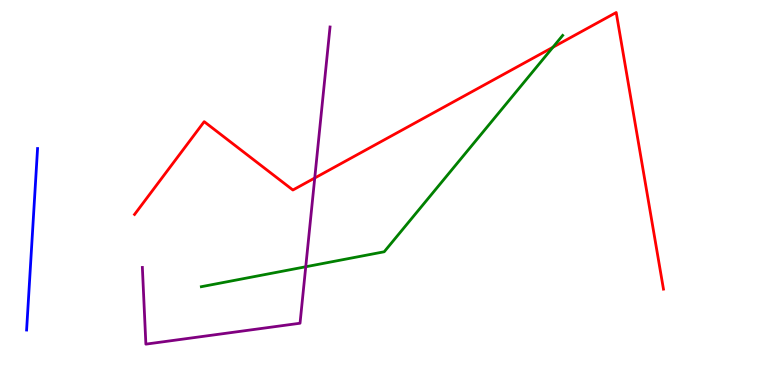[{'lines': ['blue', 'red'], 'intersections': []}, {'lines': ['green', 'red'], 'intersections': [{'x': 7.13, 'y': 8.77}]}, {'lines': ['purple', 'red'], 'intersections': [{'x': 4.06, 'y': 5.38}]}, {'lines': ['blue', 'green'], 'intersections': []}, {'lines': ['blue', 'purple'], 'intersections': []}, {'lines': ['green', 'purple'], 'intersections': [{'x': 3.95, 'y': 3.07}]}]